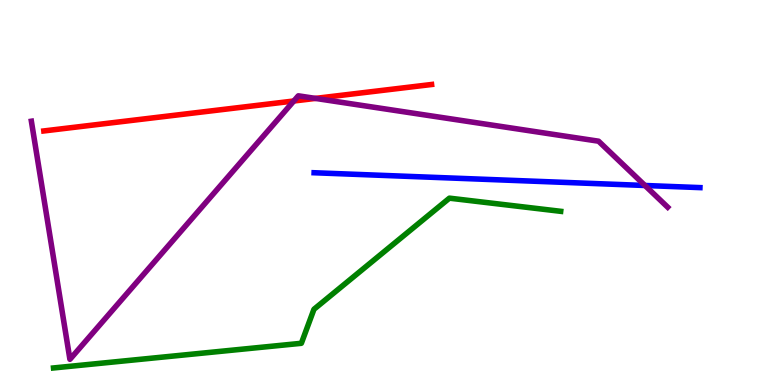[{'lines': ['blue', 'red'], 'intersections': []}, {'lines': ['green', 'red'], 'intersections': []}, {'lines': ['purple', 'red'], 'intersections': [{'x': 3.79, 'y': 7.38}, {'x': 4.07, 'y': 7.44}]}, {'lines': ['blue', 'green'], 'intersections': []}, {'lines': ['blue', 'purple'], 'intersections': [{'x': 8.32, 'y': 5.18}]}, {'lines': ['green', 'purple'], 'intersections': []}]